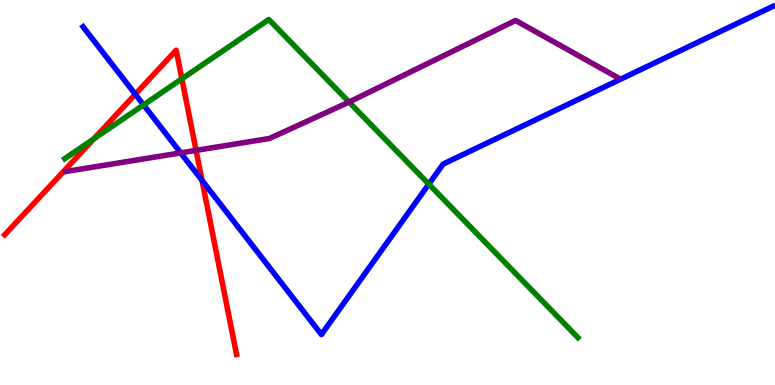[{'lines': ['blue', 'red'], 'intersections': [{'x': 1.75, 'y': 7.55}, {'x': 2.61, 'y': 5.31}]}, {'lines': ['green', 'red'], 'intersections': [{'x': 1.21, 'y': 6.39}, {'x': 2.35, 'y': 7.95}]}, {'lines': ['purple', 'red'], 'intersections': [{'x': 2.53, 'y': 6.09}]}, {'lines': ['blue', 'green'], 'intersections': [{'x': 1.85, 'y': 7.27}, {'x': 5.53, 'y': 5.22}]}, {'lines': ['blue', 'purple'], 'intersections': [{'x': 2.33, 'y': 6.03}]}, {'lines': ['green', 'purple'], 'intersections': [{'x': 4.5, 'y': 7.35}]}]